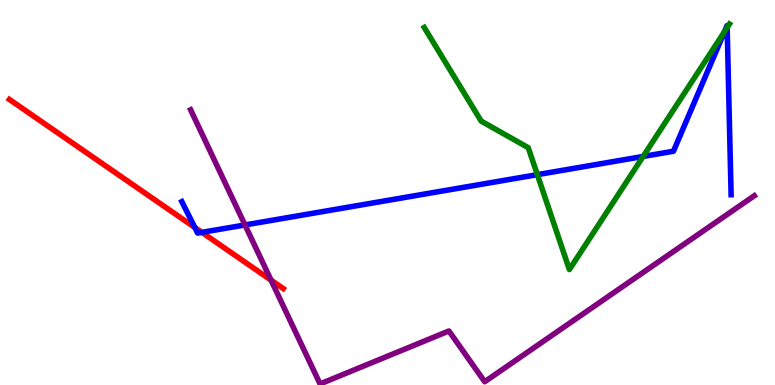[{'lines': ['blue', 'red'], 'intersections': [{'x': 2.51, 'y': 4.09}, {'x': 2.6, 'y': 3.96}]}, {'lines': ['green', 'red'], 'intersections': []}, {'lines': ['purple', 'red'], 'intersections': [{'x': 3.5, 'y': 2.72}]}, {'lines': ['blue', 'green'], 'intersections': [{'x': 6.93, 'y': 5.46}, {'x': 8.3, 'y': 5.94}, {'x': 9.35, 'y': 9.18}, {'x': 9.38, 'y': 9.28}]}, {'lines': ['blue', 'purple'], 'intersections': [{'x': 3.16, 'y': 4.16}]}, {'lines': ['green', 'purple'], 'intersections': []}]